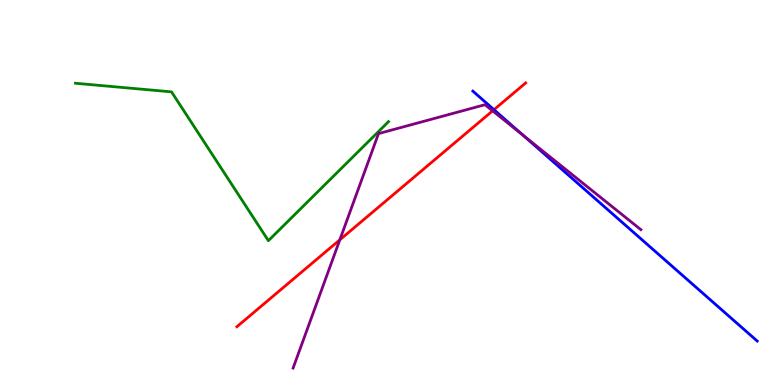[{'lines': ['blue', 'red'], 'intersections': [{'x': 6.37, 'y': 7.15}]}, {'lines': ['green', 'red'], 'intersections': []}, {'lines': ['purple', 'red'], 'intersections': [{'x': 4.38, 'y': 3.77}, {'x': 6.36, 'y': 7.12}]}, {'lines': ['blue', 'green'], 'intersections': []}, {'lines': ['blue', 'purple'], 'intersections': [{'x': 6.75, 'y': 6.49}]}, {'lines': ['green', 'purple'], 'intersections': []}]